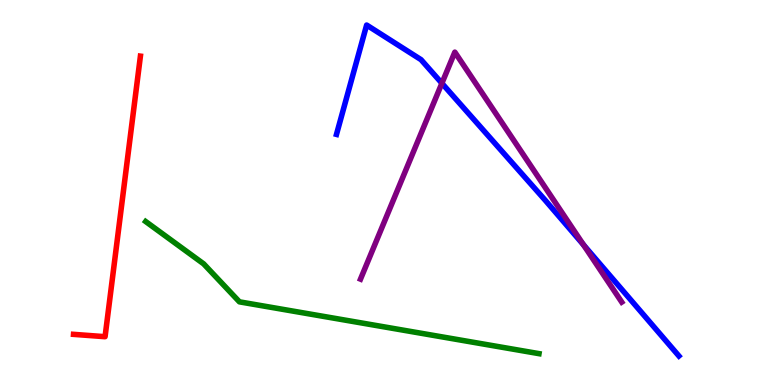[{'lines': ['blue', 'red'], 'intersections': []}, {'lines': ['green', 'red'], 'intersections': []}, {'lines': ['purple', 'red'], 'intersections': []}, {'lines': ['blue', 'green'], 'intersections': []}, {'lines': ['blue', 'purple'], 'intersections': [{'x': 5.7, 'y': 7.84}, {'x': 7.53, 'y': 3.64}]}, {'lines': ['green', 'purple'], 'intersections': []}]